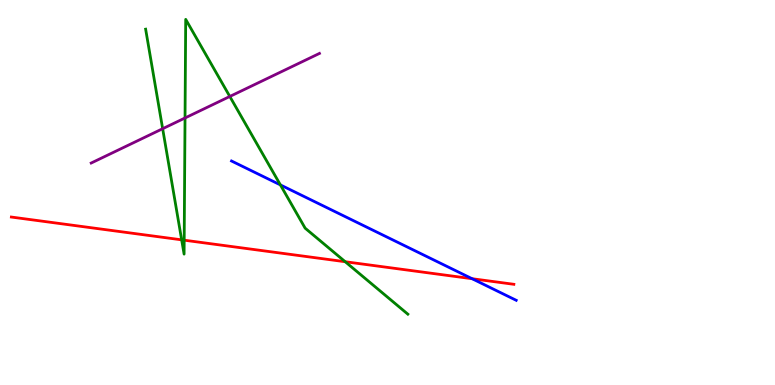[{'lines': ['blue', 'red'], 'intersections': [{'x': 6.09, 'y': 2.76}]}, {'lines': ['green', 'red'], 'intersections': [{'x': 2.34, 'y': 3.77}, {'x': 2.38, 'y': 3.76}, {'x': 4.45, 'y': 3.2}]}, {'lines': ['purple', 'red'], 'intersections': []}, {'lines': ['blue', 'green'], 'intersections': [{'x': 3.62, 'y': 5.2}]}, {'lines': ['blue', 'purple'], 'intersections': []}, {'lines': ['green', 'purple'], 'intersections': [{'x': 2.1, 'y': 6.66}, {'x': 2.39, 'y': 6.94}, {'x': 2.97, 'y': 7.49}]}]